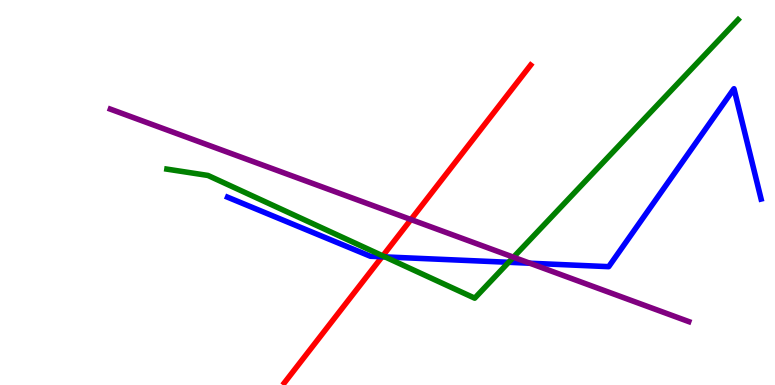[{'lines': ['blue', 'red'], 'intersections': [{'x': 4.93, 'y': 3.33}]}, {'lines': ['green', 'red'], 'intersections': [{'x': 4.94, 'y': 3.35}]}, {'lines': ['purple', 'red'], 'intersections': [{'x': 5.3, 'y': 4.3}]}, {'lines': ['blue', 'green'], 'intersections': [{'x': 4.97, 'y': 3.33}, {'x': 6.56, 'y': 3.19}]}, {'lines': ['blue', 'purple'], 'intersections': [{'x': 6.84, 'y': 3.16}]}, {'lines': ['green', 'purple'], 'intersections': [{'x': 6.63, 'y': 3.32}]}]